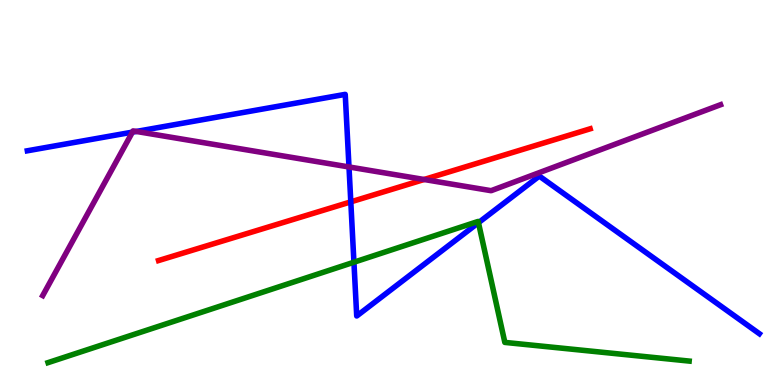[{'lines': ['blue', 'red'], 'intersections': [{'x': 4.53, 'y': 4.76}]}, {'lines': ['green', 'red'], 'intersections': []}, {'lines': ['purple', 'red'], 'intersections': [{'x': 5.47, 'y': 5.34}]}, {'lines': ['blue', 'green'], 'intersections': [{'x': 4.57, 'y': 3.19}, {'x': 6.17, 'y': 4.22}]}, {'lines': ['blue', 'purple'], 'intersections': [{'x': 1.71, 'y': 6.57}, {'x': 1.76, 'y': 6.59}, {'x': 4.5, 'y': 5.66}]}, {'lines': ['green', 'purple'], 'intersections': []}]